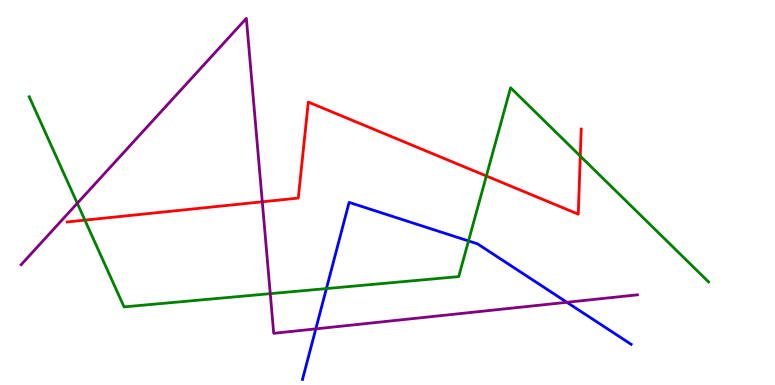[{'lines': ['blue', 'red'], 'intersections': []}, {'lines': ['green', 'red'], 'intersections': [{'x': 1.1, 'y': 4.28}, {'x': 6.28, 'y': 5.43}, {'x': 7.49, 'y': 5.95}]}, {'lines': ['purple', 'red'], 'intersections': [{'x': 3.38, 'y': 4.76}]}, {'lines': ['blue', 'green'], 'intersections': [{'x': 4.21, 'y': 2.5}, {'x': 6.05, 'y': 3.74}]}, {'lines': ['blue', 'purple'], 'intersections': [{'x': 4.07, 'y': 1.46}, {'x': 7.31, 'y': 2.15}]}, {'lines': ['green', 'purple'], 'intersections': [{'x': 0.997, 'y': 4.72}, {'x': 3.49, 'y': 2.37}]}]